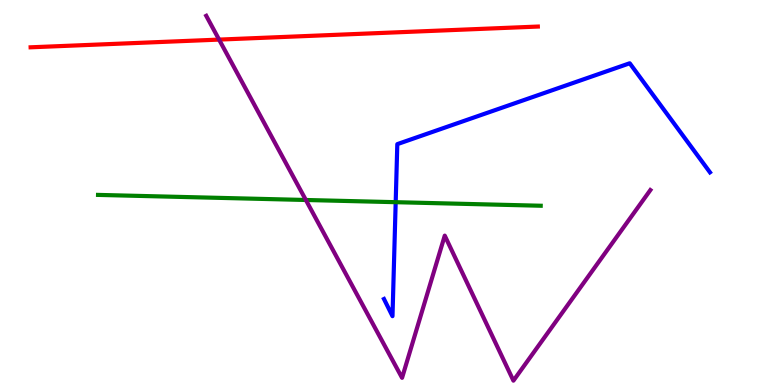[{'lines': ['blue', 'red'], 'intersections': []}, {'lines': ['green', 'red'], 'intersections': []}, {'lines': ['purple', 'red'], 'intersections': [{'x': 2.83, 'y': 8.97}]}, {'lines': ['blue', 'green'], 'intersections': [{'x': 5.11, 'y': 4.75}]}, {'lines': ['blue', 'purple'], 'intersections': []}, {'lines': ['green', 'purple'], 'intersections': [{'x': 3.95, 'y': 4.81}]}]